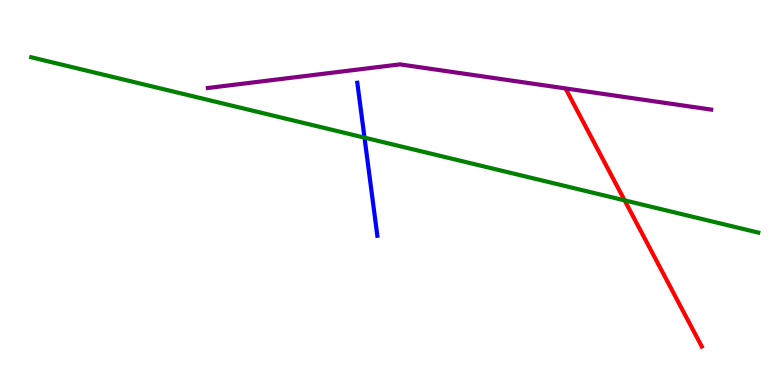[{'lines': ['blue', 'red'], 'intersections': []}, {'lines': ['green', 'red'], 'intersections': [{'x': 8.06, 'y': 4.8}]}, {'lines': ['purple', 'red'], 'intersections': []}, {'lines': ['blue', 'green'], 'intersections': [{'x': 4.7, 'y': 6.43}]}, {'lines': ['blue', 'purple'], 'intersections': []}, {'lines': ['green', 'purple'], 'intersections': []}]